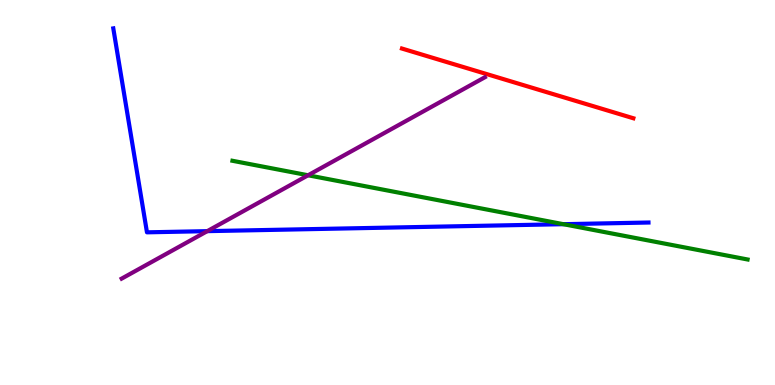[{'lines': ['blue', 'red'], 'intersections': []}, {'lines': ['green', 'red'], 'intersections': []}, {'lines': ['purple', 'red'], 'intersections': []}, {'lines': ['blue', 'green'], 'intersections': [{'x': 7.27, 'y': 4.18}]}, {'lines': ['blue', 'purple'], 'intersections': [{'x': 2.67, 'y': 4.0}]}, {'lines': ['green', 'purple'], 'intersections': [{'x': 3.98, 'y': 5.45}]}]